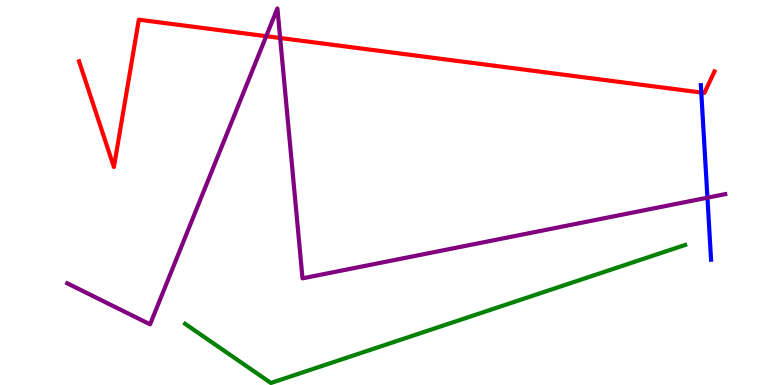[{'lines': ['blue', 'red'], 'intersections': [{'x': 9.05, 'y': 7.6}]}, {'lines': ['green', 'red'], 'intersections': []}, {'lines': ['purple', 'red'], 'intersections': [{'x': 3.44, 'y': 9.06}, {'x': 3.61, 'y': 9.01}]}, {'lines': ['blue', 'green'], 'intersections': []}, {'lines': ['blue', 'purple'], 'intersections': [{'x': 9.13, 'y': 4.87}]}, {'lines': ['green', 'purple'], 'intersections': []}]